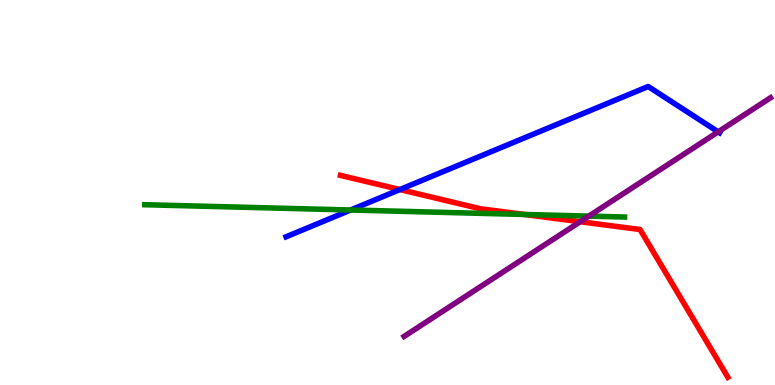[{'lines': ['blue', 'red'], 'intersections': [{'x': 5.16, 'y': 5.08}]}, {'lines': ['green', 'red'], 'intersections': [{'x': 6.76, 'y': 4.43}]}, {'lines': ['purple', 'red'], 'intersections': [{'x': 7.49, 'y': 4.24}]}, {'lines': ['blue', 'green'], 'intersections': [{'x': 4.52, 'y': 4.55}]}, {'lines': ['blue', 'purple'], 'intersections': [{'x': 9.27, 'y': 6.58}]}, {'lines': ['green', 'purple'], 'intersections': [{'x': 7.6, 'y': 4.39}]}]